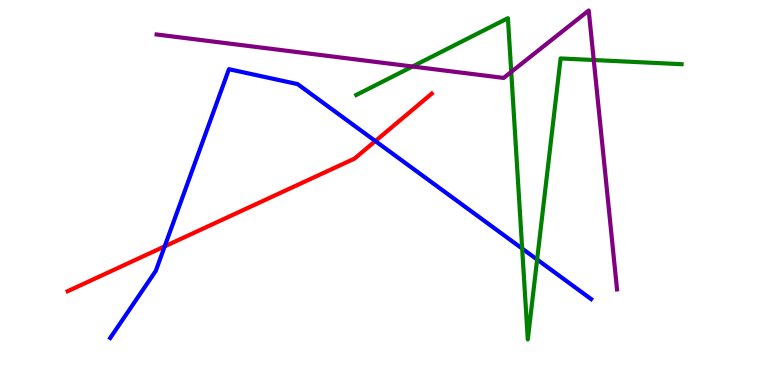[{'lines': ['blue', 'red'], 'intersections': [{'x': 2.13, 'y': 3.6}, {'x': 4.84, 'y': 6.34}]}, {'lines': ['green', 'red'], 'intersections': []}, {'lines': ['purple', 'red'], 'intersections': []}, {'lines': ['blue', 'green'], 'intersections': [{'x': 6.74, 'y': 3.54}, {'x': 6.93, 'y': 3.26}]}, {'lines': ['blue', 'purple'], 'intersections': []}, {'lines': ['green', 'purple'], 'intersections': [{'x': 5.32, 'y': 8.27}, {'x': 6.6, 'y': 8.13}, {'x': 7.66, 'y': 8.44}]}]